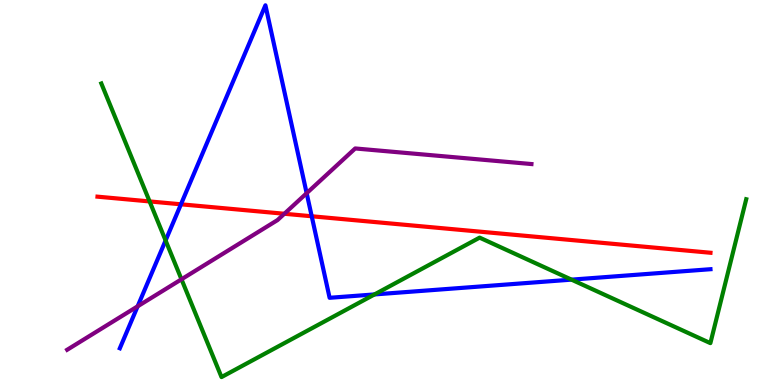[{'lines': ['blue', 'red'], 'intersections': [{'x': 2.33, 'y': 4.69}, {'x': 4.02, 'y': 4.38}]}, {'lines': ['green', 'red'], 'intersections': [{'x': 1.93, 'y': 4.77}]}, {'lines': ['purple', 'red'], 'intersections': [{'x': 3.67, 'y': 4.45}]}, {'lines': ['blue', 'green'], 'intersections': [{'x': 2.14, 'y': 3.75}, {'x': 4.83, 'y': 2.35}, {'x': 7.37, 'y': 2.74}]}, {'lines': ['blue', 'purple'], 'intersections': [{'x': 1.78, 'y': 2.04}, {'x': 3.96, 'y': 4.98}]}, {'lines': ['green', 'purple'], 'intersections': [{'x': 2.34, 'y': 2.75}]}]